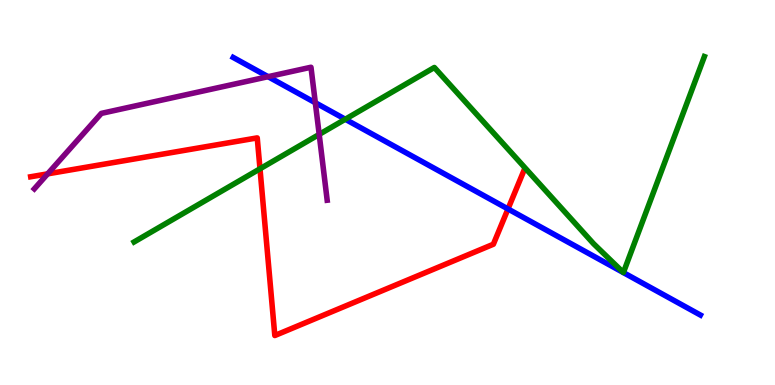[{'lines': ['blue', 'red'], 'intersections': [{'x': 6.55, 'y': 4.57}]}, {'lines': ['green', 'red'], 'intersections': [{'x': 3.35, 'y': 5.62}]}, {'lines': ['purple', 'red'], 'intersections': [{'x': 0.615, 'y': 5.48}]}, {'lines': ['blue', 'green'], 'intersections': [{'x': 4.46, 'y': 6.9}]}, {'lines': ['blue', 'purple'], 'intersections': [{'x': 3.46, 'y': 8.01}, {'x': 4.07, 'y': 7.33}]}, {'lines': ['green', 'purple'], 'intersections': [{'x': 4.12, 'y': 6.51}]}]